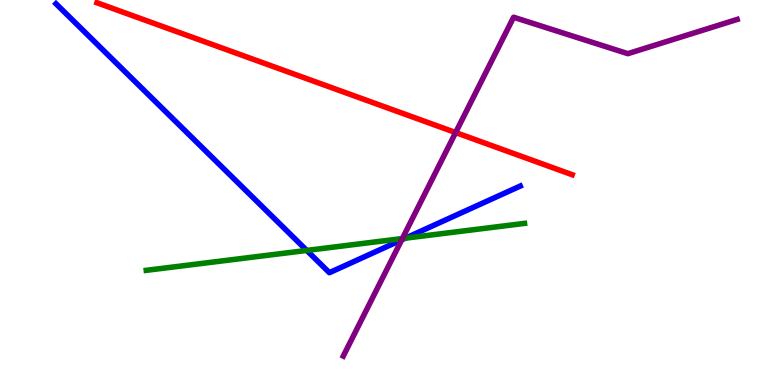[{'lines': ['blue', 'red'], 'intersections': []}, {'lines': ['green', 'red'], 'intersections': []}, {'lines': ['purple', 'red'], 'intersections': [{'x': 5.88, 'y': 6.56}]}, {'lines': ['blue', 'green'], 'intersections': [{'x': 3.96, 'y': 3.5}, {'x': 5.23, 'y': 3.81}]}, {'lines': ['blue', 'purple'], 'intersections': [{'x': 5.18, 'y': 3.77}]}, {'lines': ['green', 'purple'], 'intersections': [{'x': 5.19, 'y': 3.8}]}]